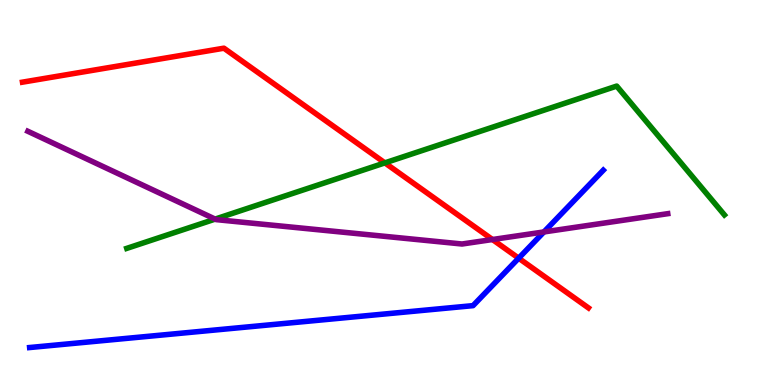[{'lines': ['blue', 'red'], 'intersections': [{'x': 6.69, 'y': 3.29}]}, {'lines': ['green', 'red'], 'intersections': [{'x': 4.97, 'y': 5.77}]}, {'lines': ['purple', 'red'], 'intersections': [{'x': 6.35, 'y': 3.78}]}, {'lines': ['blue', 'green'], 'intersections': []}, {'lines': ['blue', 'purple'], 'intersections': [{'x': 7.02, 'y': 3.98}]}, {'lines': ['green', 'purple'], 'intersections': [{'x': 2.78, 'y': 4.31}]}]